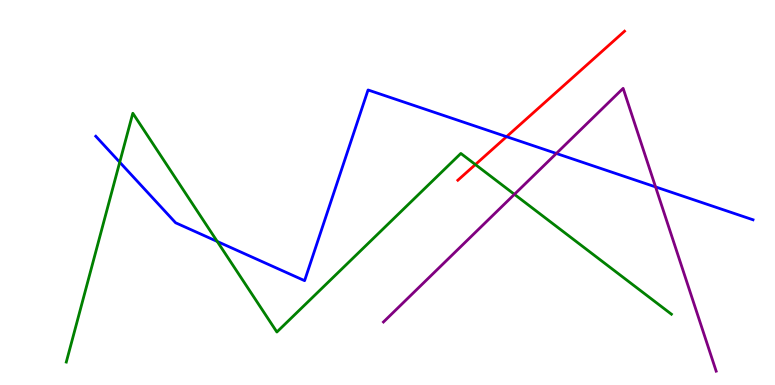[{'lines': ['blue', 'red'], 'intersections': [{'x': 6.54, 'y': 6.45}]}, {'lines': ['green', 'red'], 'intersections': [{'x': 6.13, 'y': 5.73}]}, {'lines': ['purple', 'red'], 'intersections': []}, {'lines': ['blue', 'green'], 'intersections': [{'x': 1.54, 'y': 5.79}, {'x': 2.8, 'y': 3.73}]}, {'lines': ['blue', 'purple'], 'intersections': [{'x': 7.18, 'y': 6.01}, {'x': 8.46, 'y': 5.15}]}, {'lines': ['green', 'purple'], 'intersections': [{'x': 6.64, 'y': 4.95}]}]